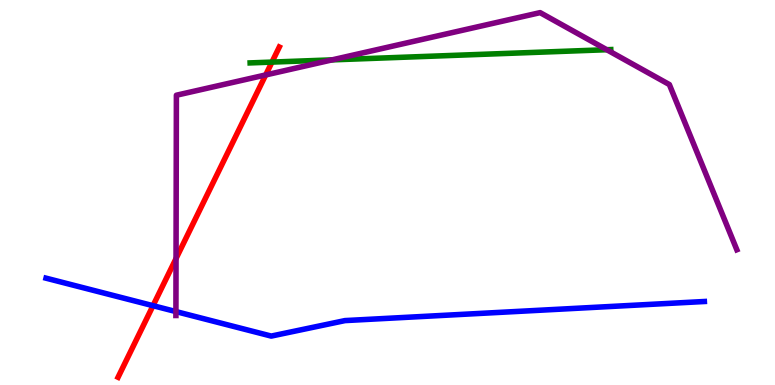[{'lines': ['blue', 'red'], 'intersections': [{'x': 1.97, 'y': 2.06}]}, {'lines': ['green', 'red'], 'intersections': [{'x': 3.51, 'y': 8.39}]}, {'lines': ['purple', 'red'], 'intersections': [{'x': 2.27, 'y': 3.28}, {'x': 3.43, 'y': 8.05}]}, {'lines': ['blue', 'green'], 'intersections': []}, {'lines': ['blue', 'purple'], 'intersections': [{'x': 2.27, 'y': 1.91}]}, {'lines': ['green', 'purple'], 'intersections': [{'x': 4.28, 'y': 8.44}, {'x': 7.83, 'y': 8.71}]}]